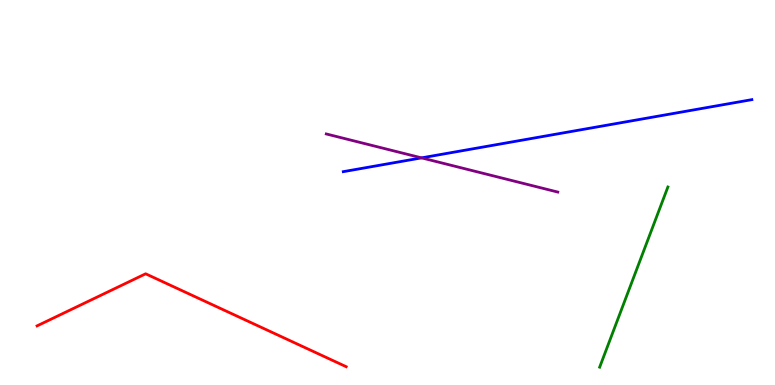[{'lines': ['blue', 'red'], 'intersections': []}, {'lines': ['green', 'red'], 'intersections': []}, {'lines': ['purple', 'red'], 'intersections': []}, {'lines': ['blue', 'green'], 'intersections': []}, {'lines': ['blue', 'purple'], 'intersections': [{'x': 5.44, 'y': 5.9}]}, {'lines': ['green', 'purple'], 'intersections': []}]